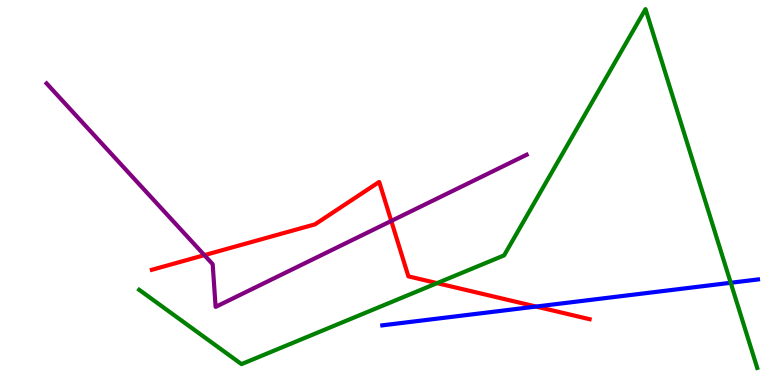[{'lines': ['blue', 'red'], 'intersections': [{'x': 6.92, 'y': 2.04}]}, {'lines': ['green', 'red'], 'intersections': [{'x': 5.64, 'y': 2.65}]}, {'lines': ['purple', 'red'], 'intersections': [{'x': 2.64, 'y': 3.37}, {'x': 5.05, 'y': 4.26}]}, {'lines': ['blue', 'green'], 'intersections': [{'x': 9.43, 'y': 2.66}]}, {'lines': ['blue', 'purple'], 'intersections': []}, {'lines': ['green', 'purple'], 'intersections': []}]